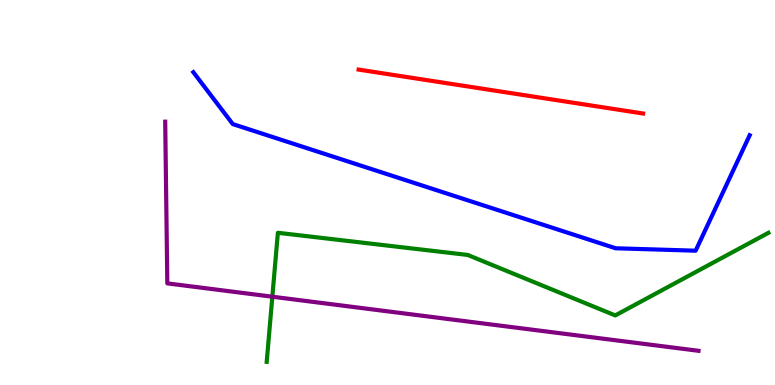[{'lines': ['blue', 'red'], 'intersections': []}, {'lines': ['green', 'red'], 'intersections': []}, {'lines': ['purple', 'red'], 'intersections': []}, {'lines': ['blue', 'green'], 'intersections': []}, {'lines': ['blue', 'purple'], 'intersections': []}, {'lines': ['green', 'purple'], 'intersections': [{'x': 3.51, 'y': 2.29}]}]